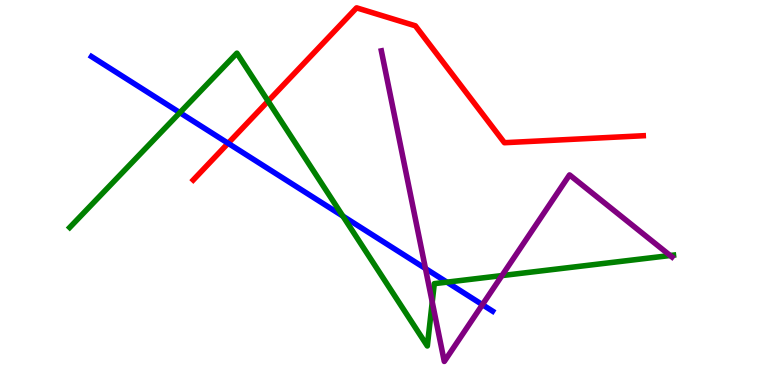[{'lines': ['blue', 'red'], 'intersections': [{'x': 2.94, 'y': 6.28}]}, {'lines': ['green', 'red'], 'intersections': [{'x': 3.46, 'y': 7.37}]}, {'lines': ['purple', 'red'], 'intersections': []}, {'lines': ['blue', 'green'], 'intersections': [{'x': 2.32, 'y': 7.07}, {'x': 4.42, 'y': 4.39}, {'x': 5.77, 'y': 2.67}]}, {'lines': ['blue', 'purple'], 'intersections': [{'x': 5.49, 'y': 3.03}, {'x': 6.22, 'y': 2.09}]}, {'lines': ['green', 'purple'], 'intersections': [{'x': 5.58, 'y': 2.16}, {'x': 6.48, 'y': 2.84}, {'x': 8.65, 'y': 3.36}]}]